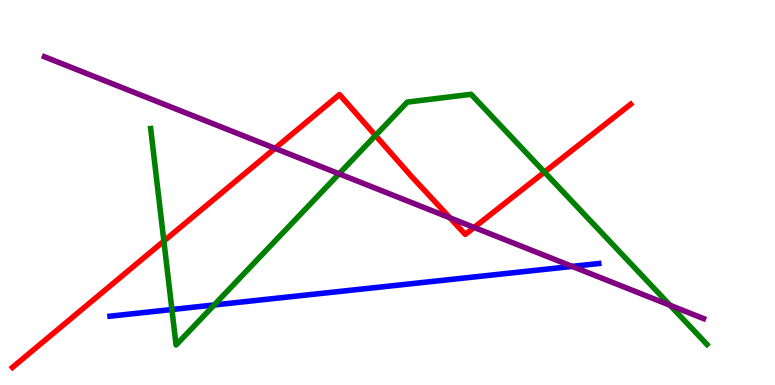[{'lines': ['blue', 'red'], 'intersections': []}, {'lines': ['green', 'red'], 'intersections': [{'x': 2.11, 'y': 3.74}, {'x': 4.85, 'y': 6.48}, {'x': 7.03, 'y': 5.53}]}, {'lines': ['purple', 'red'], 'intersections': [{'x': 3.55, 'y': 6.15}, {'x': 5.81, 'y': 4.34}, {'x': 6.12, 'y': 4.09}]}, {'lines': ['blue', 'green'], 'intersections': [{'x': 2.22, 'y': 1.96}, {'x': 2.76, 'y': 2.08}]}, {'lines': ['blue', 'purple'], 'intersections': [{'x': 7.38, 'y': 3.08}]}, {'lines': ['green', 'purple'], 'intersections': [{'x': 4.38, 'y': 5.49}, {'x': 8.65, 'y': 2.07}]}]